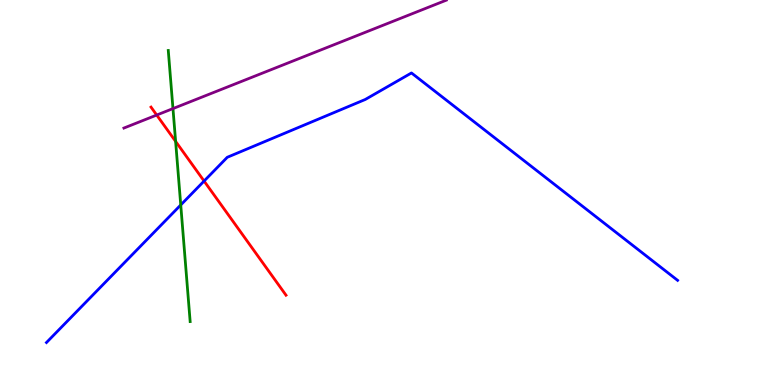[{'lines': ['blue', 'red'], 'intersections': [{'x': 2.63, 'y': 5.3}]}, {'lines': ['green', 'red'], 'intersections': [{'x': 2.27, 'y': 6.33}]}, {'lines': ['purple', 'red'], 'intersections': [{'x': 2.02, 'y': 7.01}]}, {'lines': ['blue', 'green'], 'intersections': [{'x': 2.33, 'y': 4.68}]}, {'lines': ['blue', 'purple'], 'intersections': []}, {'lines': ['green', 'purple'], 'intersections': [{'x': 2.23, 'y': 7.18}]}]